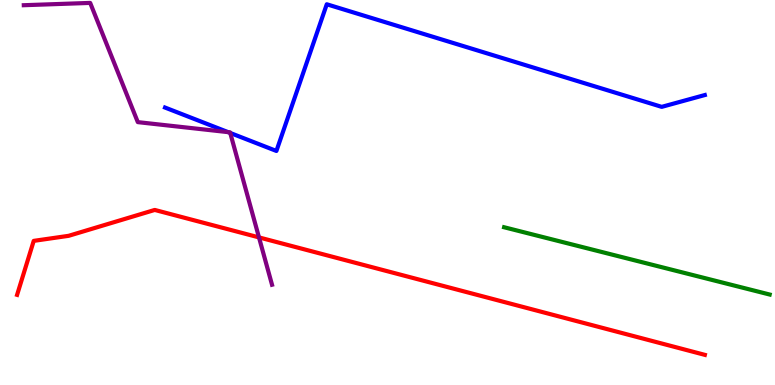[{'lines': ['blue', 'red'], 'intersections': []}, {'lines': ['green', 'red'], 'intersections': []}, {'lines': ['purple', 'red'], 'intersections': [{'x': 3.34, 'y': 3.83}]}, {'lines': ['blue', 'green'], 'intersections': []}, {'lines': ['blue', 'purple'], 'intersections': [{'x': 2.94, 'y': 6.57}, {'x': 2.97, 'y': 6.55}]}, {'lines': ['green', 'purple'], 'intersections': []}]